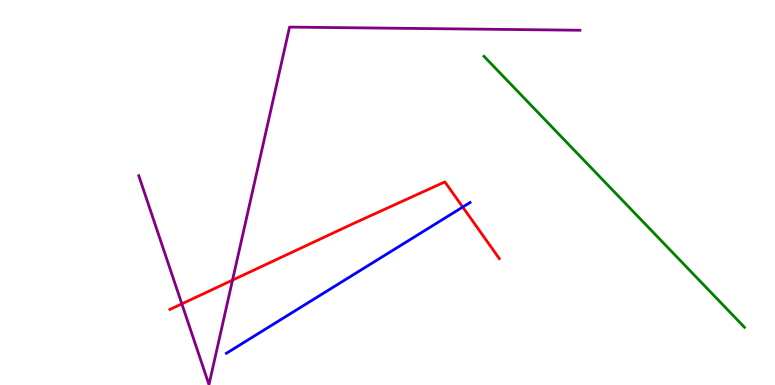[{'lines': ['blue', 'red'], 'intersections': [{'x': 5.97, 'y': 4.62}]}, {'lines': ['green', 'red'], 'intersections': []}, {'lines': ['purple', 'red'], 'intersections': [{'x': 2.35, 'y': 2.11}, {'x': 3.0, 'y': 2.72}]}, {'lines': ['blue', 'green'], 'intersections': []}, {'lines': ['blue', 'purple'], 'intersections': []}, {'lines': ['green', 'purple'], 'intersections': []}]